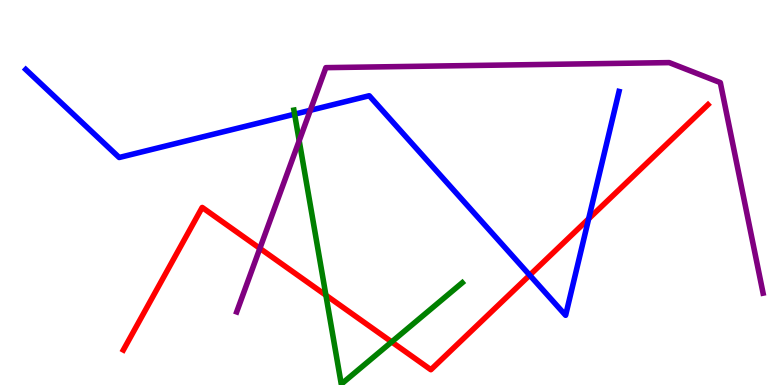[{'lines': ['blue', 'red'], 'intersections': [{'x': 6.84, 'y': 2.85}, {'x': 7.6, 'y': 4.32}]}, {'lines': ['green', 'red'], 'intersections': [{'x': 4.21, 'y': 2.33}, {'x': 5.05, 'y': 1.12}]}, {'lines': ['purple', 'red'], 'intersections': [{'x': 3.35, 'y': 3.55}]}, {'lines': ['blue', 'green'], 'intersections': [{'x': 3.8, 'y': 7.03}]}, {'lines': ['blue', 'purple'], 'intersections': [{'x': 4.0, 'y': 7.14}]}, {'lines': ['green', 'purple'], 'intersections': [{'x': 3.86, 'y': 6.34}]}]